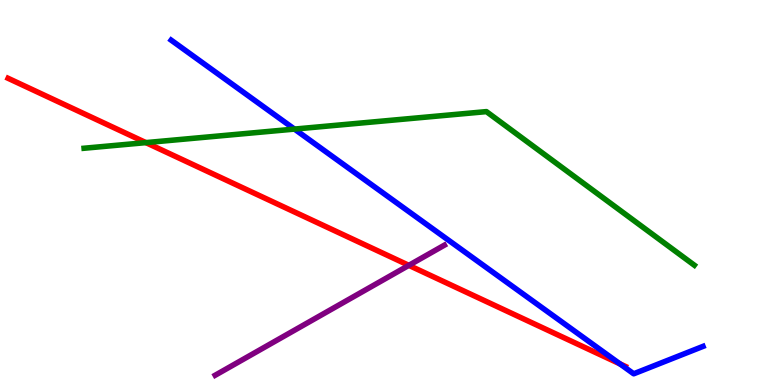[{'lines': ['blue', 'red'], 'intersections': [{'x': 8.0, 'y': 0.549}]}, {'lines': ['green', 'red'], 'intersections': [{'x': 1.88, 'y': 6.3}]}, {'lines': ['purple', 'red'], 'intersections': [{'x': 5.28, 'y': 3.11}]}, {'lines': ['blue', 'green'], 'intersections': [{'x': 3.8, 'y': 6.65}]}, {'lines': ['blue', 'purple'], 'intersections': []}, {'lines': ['green', 'purple'], 'intersections': []}]